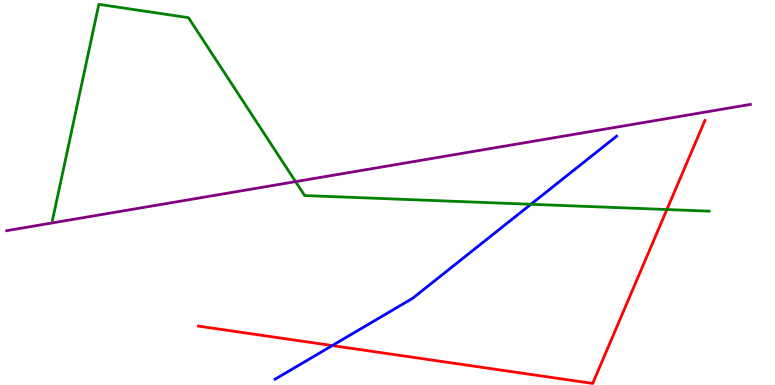[{'lines': ['blue', 'red'], 'intersections': [{'x': 4.29, 'y': 1.02}]}, {'lines': ['green', 'red'], 'intersections': [{'x': 8.61, 'y': 4.56}]}, {'lines': ['purple', 'red'], 'intersections': []}, {'lines': ['blue', 'green'], 'intersections': [{'x': 6.85, 'y': 4.69}]}, {'lines': ['blue', 'purple'], 'intersections': []}, {'lines': ['green', 'purple'], 'intersections': [{'x': 3.81, 'y': 5.28}]}]